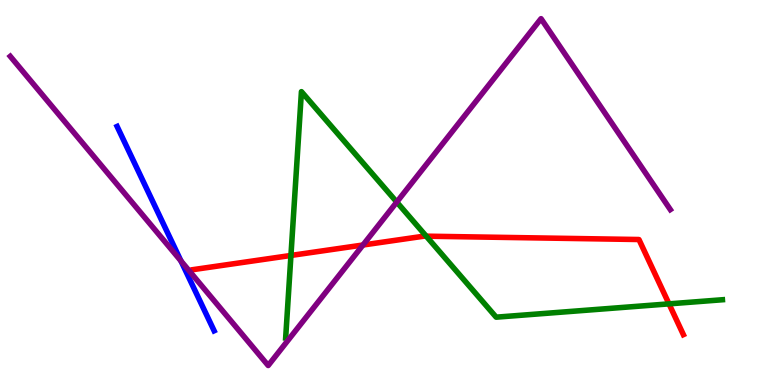[{'lines': ['blue', 'red'], 'intersections': []}, {'lines': ['green', 'red'], 'intersections': [{'x': 3.75, 'y': 3.36}, {'x': 5.5, 'y': 3.87}, {'x': 8.63, 'y': 2.11}]}, {'lines': ['purple', 'red'], 'intersections': [{'x': 4.68, 'y': 3.64}]}, {'lines': ['blue', 'green'], 'intersections': []}, {'lines': ['blue', 'purple'], 'intersections': [{'x': 2.33, 'y': 3.22}]}, {'lines': ['green', 'purple'], 'intersections': [{'x': 5.12, 'y': 4.75}]}]